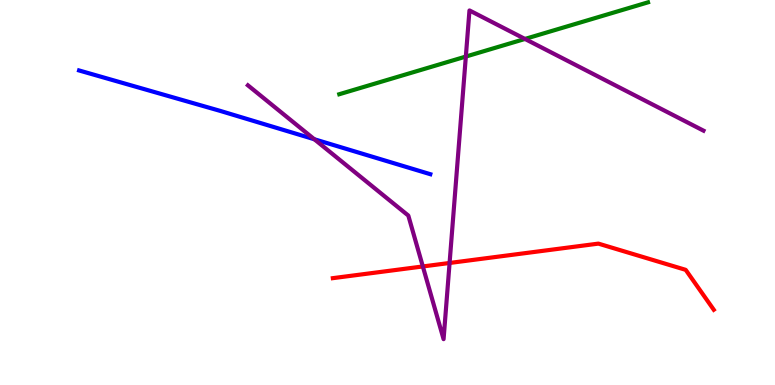[{'lines': ['blue', 'red'], 'intersections': []}, {'lines': ['green', 'red'], 'intersections': []}, {'lines': ['purple', 'red'], 'intersections': [{'x': 5.46, 'y': 3.08}, {'x': 5.8, 'y': 3.17}]}, {'lines': ['blue', 'green'], 'intersections': []}, {'lines': ['blue', 'purple'], 'intersections': [{'x': 4.06, 'y': 6.38}]}, {'lines': ['green', 'purple'], 'intersections': [{'x': 6.01, 'y': 8.53}, {'x': 6.77, 'y': 8.99}]}]